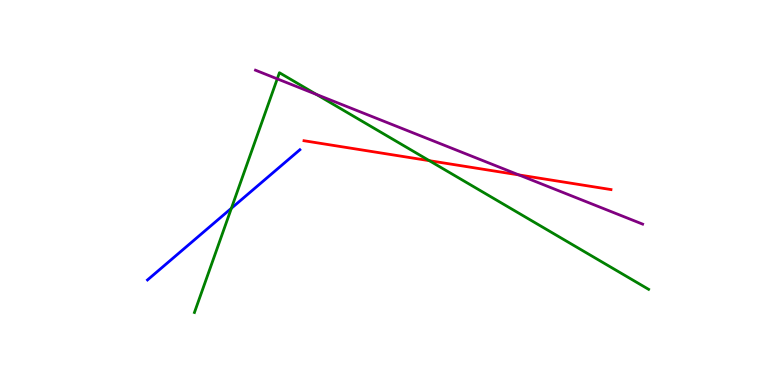[{'lines': ['blue', 'red'], 'intersections': []}, {'lines': ['green', 'red'], 'intersections': [{'x': 5.54, 'y': 5.83}]}, {'lines': ['purple', 'red'], 'intersections': [{'x': 6.7, 'y': 5.46}]}, {'lines': ['blue', 'green'], 'intersections': [{'x': 2.99, 'y': 4.59}]}, {'lines': ['blue', 'purple'], 'intersections': []}, {'lines': ['green', 'purple'], 'intersections': [{'x': 3.58, 'y': 7.95}, {'x': 4.08, 'y': 7.55}]}]